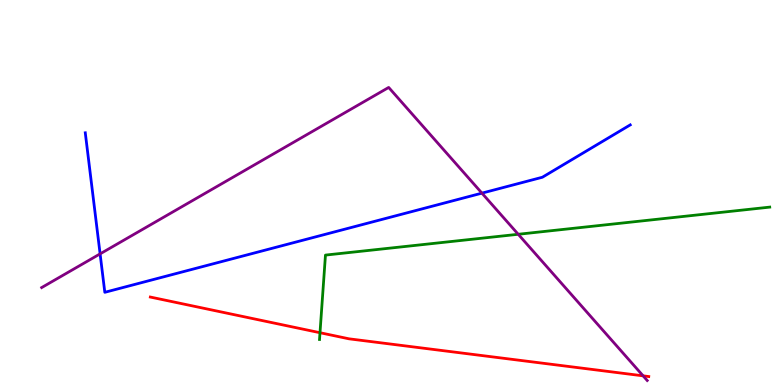[{'lines': ['blue', 'red'], 'intersections': []}, {'lines': ['green', 'red'], 'intersections': [{'x': 4.13, 'y': 1.36}]}, {'lines': ['purple', 'red'], 'intersections': [{'x': 8.3, 'y': 0.238}]}, {'lines': ['blue', 'green'], 'intersections': []}, {'lines': ['blue', 'purple'], 'intersections': [{'x': 1.29, 'y': 3.41}, {'x': 6.22, 'y': 4.98}]}, {'lines': ['green', 'purple'], 'intersections': [{'x': 6.69, 'y': 3.91}]}]